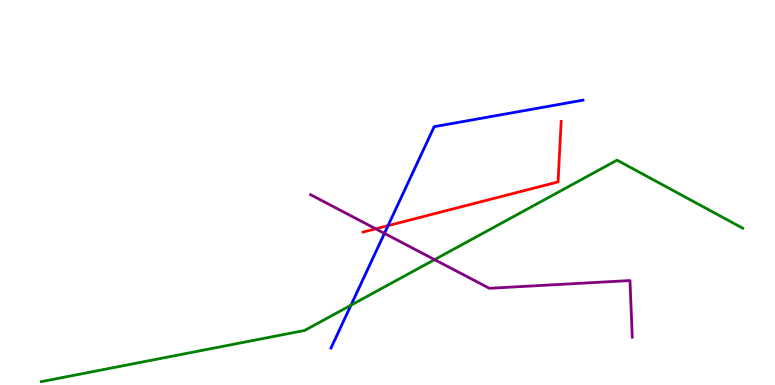[{'lines': ['blue', 'red'], 'intersections': [{'x': 5.01, 'y': 4.14}]}, {'lines': ['green', 'red'], 'intersections': []}, {'lines': ['purple', 'red'], 'intersections': [{'x': 4.85, 'y': 4.06}]}, {'lines': ['blue', 'green'], 'intersections': [{'x': 4.53, 'y': 2.07}]}, {'lines': ['blue', 'purple'], 'intersections': [{'x': 4.96, 'y': 3.94}]}, {'lines': ['green', 'purple'], 'intersections': [{'x': 5.61, 'y': 3.26}]}]